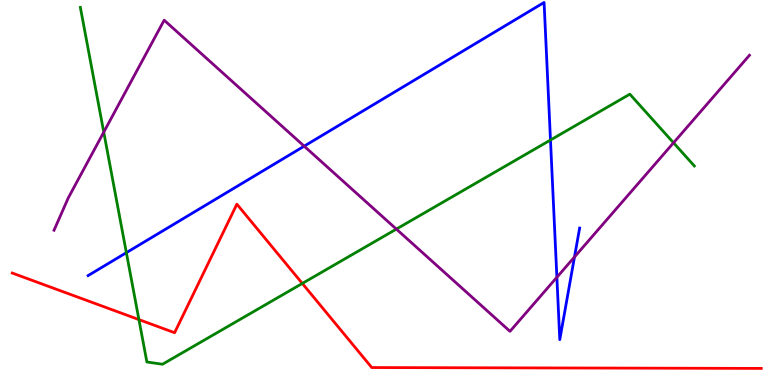[{'lines': ['blue', 'red'], 'intersections': []}, {'lines': ['green', 'red'], 'intersections': [{'x': 1.79, 'y': 1.7}, {'x': 3.9, 'y': 2.64}]}, {'lines': ['purple', 'red'], 'intersections': []}, {'lines': ['blue', 'green'], 'intersections': [{'x': 1.63, 'y': 3.44}, {'x': 7.1, 'y': 6.36}]}, {'lines': ['blue', 'purple'], 'intersections': [{'x': 3.92, 'y': 6.2}, {'x': 7.19, 'y': 2.8}, {'x': 7.41, 'y': 3.33}]}, {'lines': ['green', 'purple'], 'intersections': [{'x': 1.34, 'y': 6.57}, {'x': 5.11, 'y': 4.05}, {'x': 8.69, 'y': 6.29}]}]